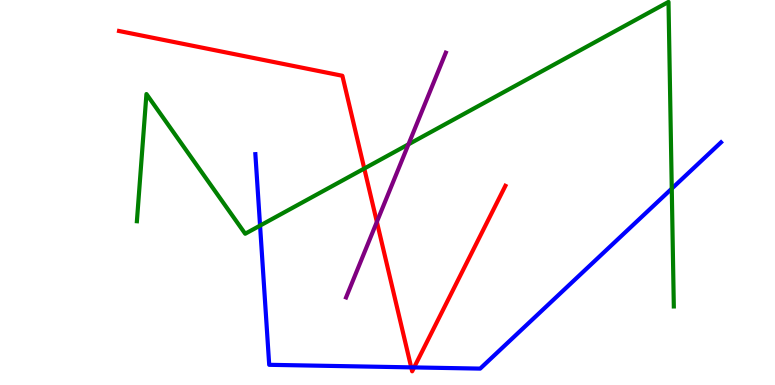[{'lines': ['blue', 'red'], 'intersections': [{'x': 5.31, 'y': 0.458}, {'x': 5.34, 'y': 0.457}]}, {'lines': ['green', 'red'], 'intersections': [{'x': 4.7, 'y': 5.62}]}, {'lines': ['purple', 'red'], 'intersections': [{'x': 4.86, 'y': 4.24}]}, {'lines': ['blue', 'green'], 'intersections': [{'x': 3.36, 'y': 4.14}, {'x': 8.67, 'y': 5.1}]}, {'lines': ['blue', 'purple'], 'intersections': []}, {'lines': ['green', 'purple'], 'intersections': [{'x': 5.27, 'y': 6.25}]}]